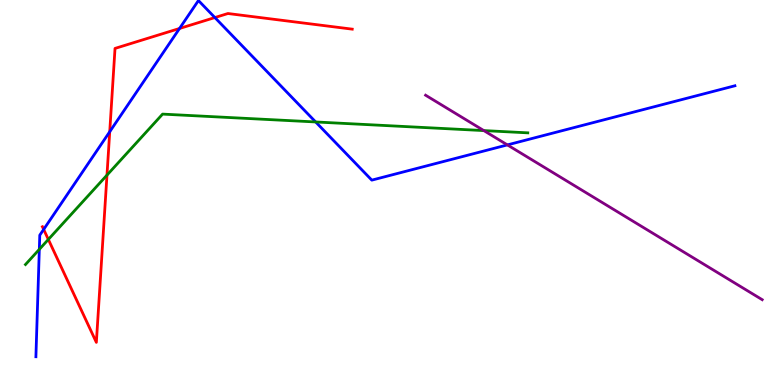[{'lines': ['blue', 'red'], 'intersections': [{'x': 0.564, 'y': 4.04}, {'x': 1.42, 'y': 6.58}, {'x': 2.32, 'y': 9.26}, {'x': 2.77, 'y': 9.54}]}, {'lines': ['green', 'red'], 'intersections': [{'x': 0.624, 'y': 3.78}, {'x': 1.38, 'y': 5.45}]}, {'lines': ['purple', 'red'], 'intersections': []}, {'lines': ['blue', 'green'], 'intersections': [{'x': 0.507, 'y': 3.52}, {'x': 4.07, 'y': 6.83}]}, {'lines': ['blue', 'purple'], 'intersections': [{'x': 6.55, 'y': 6.24}]}, {'lines': ['green', 'purple'], 'intersections': [{'x': 6.24, 'y': 6.61}]}]